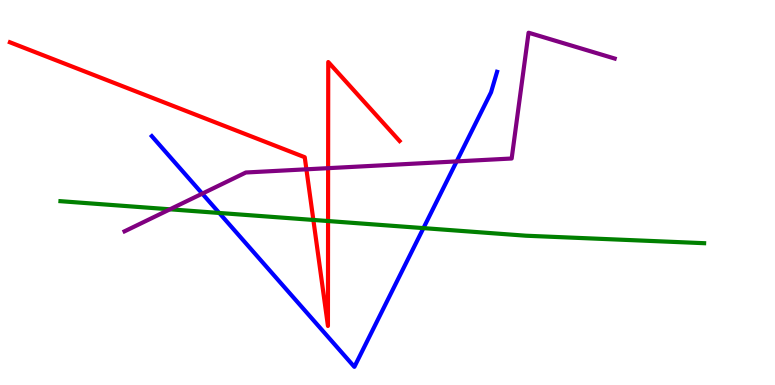[{'lines': ['blue', 'red'], 'intersections': []}, {'lines': ['green', 'red'], 'intersections': [{'x': 4.04, 'y': 4.29}, {'x': 4.23, 'y': 4.26}]}, {'lines': ['purple', 'red'], 'intersections': [{'x': 3.95, 'y': 5.6}, {'x': 4.23, 'y': 5.63}]}, {'lines': ['blue', 'green'], 'intersections': [{'x': 2.83, 'y': 4.47}, {'x': 5.46, 'y': 4.07}]}, {'lines': ['blue', 'purple'], 'intersections': [{'x': 2.61, 'y': 4.97}, {'x': 5.89, 'y': 5.81}]}, {'lines': ['green', 'purple'], 'intersections': [{'x': 2.19, 'y': 4.56}]}]